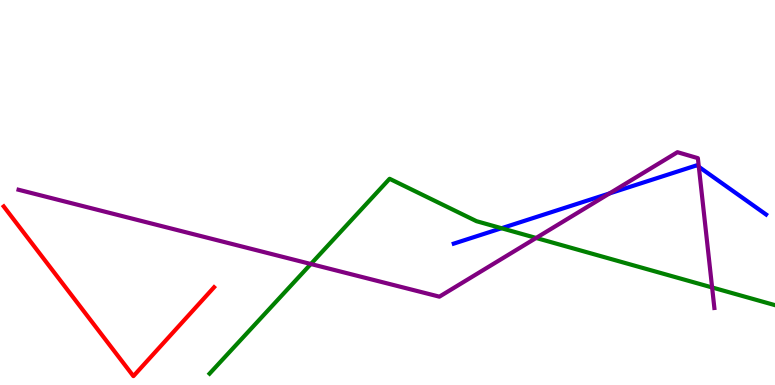[{'lines': ['blue', 'red'], 'intersections': []}, {'lines': ['green', 'red'], 'intersections': []}, {'lines': ['purple', 'red'], 'intersections': []}, {'lines': ['blue', 'green'], 'intersections': [{'x': 6.47, 'y': 4.07}]}, {'lines': ['blue', 'purple'], 'intersections': [{'x': 7.86, 'y': 4.98}, {'x': 9.02, 'y': 5.67}]}, {'lines': ['green', 'purple'], 'intersections': [{'x': 4.01, 'y': 3.14}, {'x': 6.92, 'y': 3.82}, {'x': 9.19, 'y': 2.53}]}]